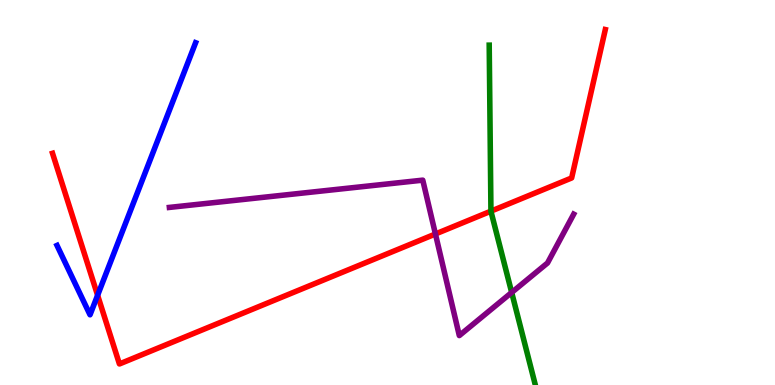[{'lines': ['blue', 'red'], 'intersections': [{'x': 1.26, 'y': 2.33}]}, {'lines': ['green', 'red'], 'intersections': [{'x': 6.33, 'y': 4.52}]}, {'lines': ['purple', 'red'], 'intersections': [{'x': 5.62, 'y': 3.92}]}, {'lines': ['blue', 'green'], 'intersections': []}, {'lines': ['blue', 'purple'], 'intersections': []}, {'lines': ['green', 'purple'], 'intersections': [{'x': 6.6, 'y': 2.4}]}]